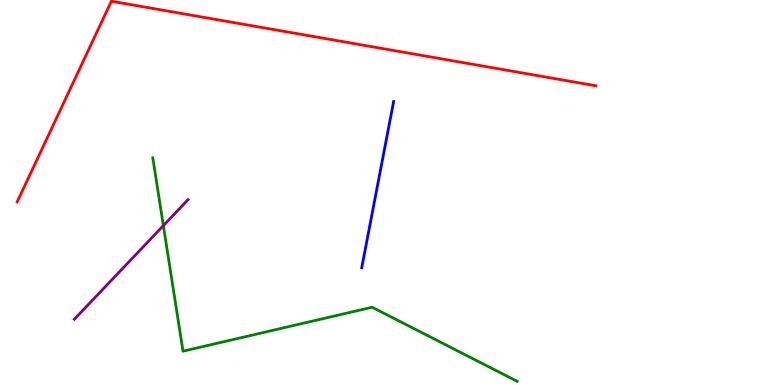[{'lines': ['blue', 'red'], 'intersections': []}, {'lines': ['green', 'red'], 'intersections': []}, {'lines': ['purple', 'red'], 'intersections': []}, {'lines': ['blue', 'green'], 'intersections': []}, {'lines': ['blue', 'purple'], 'intersections': []}, {'lines': ['green', 'purple'], 'intersections': [{'x': 2.11, 'y': 4.14}]}]